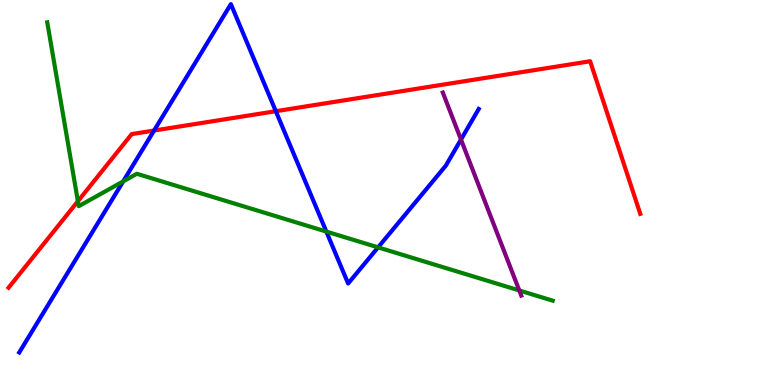[{'lines': ['blue', 'red'], 'intersections': [{'x': 1.99, 'y': 6.61}, {'x': 3.56, 'y': 7.11}]}, {'lines': ['green', 'red'], 'intersections': [{'x': 1.01, 'y': 4.77}]}, {'lines': ['purple', 'red'], 'intersections': []}, {'lines': ['blue', 'green'], 'intersections': [{'x': 1.59, 'y': 5.29}, {'x': 4.21, 'y': 3.98}, {'x': 4.88, 'y': 3.57}]}, {'lines': ['blue', 'purple'], 'intersections': [{'x': 5.95, 'y': 6.38}]}, {'lines': ['green', 'purple'], 'intersections': [{'x': 6.7, 'y': 2.46}]}]